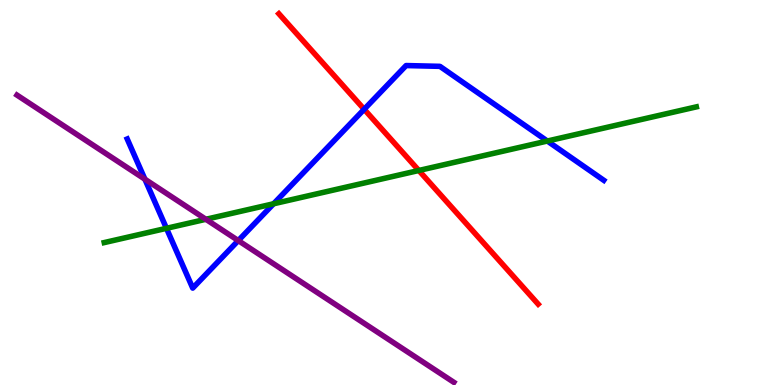[{'lines': ['blue', 'red'], 'intersections': [{'x': 4.7, 'y': 7.16}]}, {'lines': ['green', 'red'], 'intersections': [{'x': 5.4, 'y': 5.57}]}, {'lines': ['purple', 'red'], 'intersections': []}, {'lines': ['blue', 'green'], 'intersections': [{'x': 2.15, 'y': 4.07}, {'x': 3.53, 'y': 4.71}, {'x': 7.06, 'y': 6.34}]}, {'lines': ['blue', 'purple'], 'intersections': [{'x': 1.87, 'y': 5.35}, {'x': 3.07, 'y': 3.75}]}, {'lines': ['green', 'purple'], 'intersections': [{'x': 2.66, 'y': 4.3}]}]